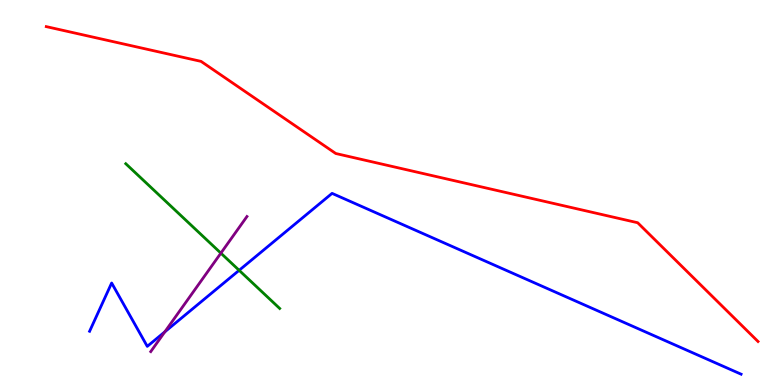[{'lines': ['blue', 'red'], 'intersections': []}, {'lines': ['green', 'red'], 'intersections': []}, {'lines': ['purple', 'red'], 'intersections': []}, {'lines': ['blue', 'green'], 'intersections': [{'x': 3.09, 'y': 2.98}]}, {'lines': ['blue', 'purple'], 'intersections': [{'x': 2.13, 'y': 1.38}]}, {'lines': ['green', 'purple'], 'intersections': [{'x': 2.85, 'y': 3.42}]}]